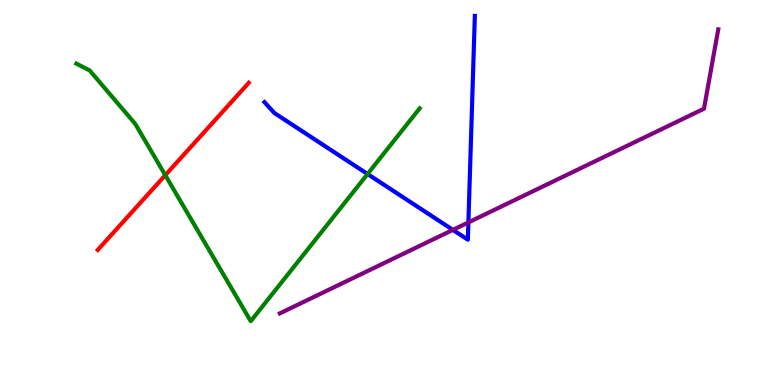[{'lines': ['blue', 'red'], 'intersections': []}, {'lines': ['green', 'red'], 'intersections': [{'x': 2.13, 'y': 5.45}]}, {'lines': ['purple', 'red'], 'intersections': []}, {'lines': ['blue', 'green'], 'intersections': [{'x': 4.74, 'y': 5.48}]}, {'lines': ['blue', 'purple'], 'intersections': [{'x': 5.84, 'y': 4.03}, {'x': 6.04, 'y': 4.22}]}, {'lines': ['green', 'purple'], 'intersections': []}]